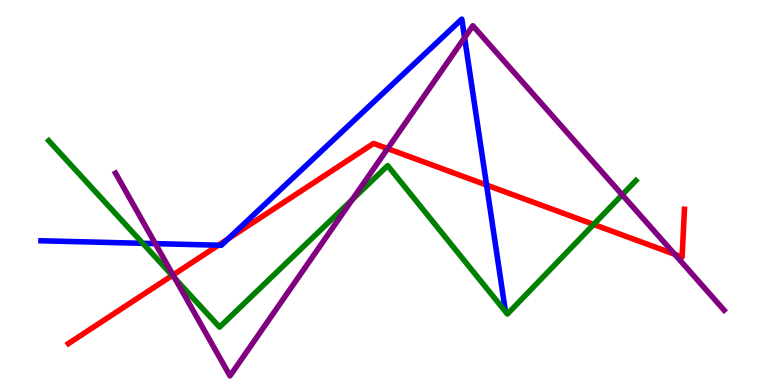[{'lines': ['blue', 'red'], 'intersections': [{'x': 2.82, 'y': 3.63}, {'x': 2.94, 'y': 3.8}, {'x': 6.28, 'y': 5.19}]}, {'lines': ['green', 'red'], 'intersections': [{'x': 2.22, 'y': 2.84}, {'x': 7.66, 'y': 4.17}]}, {'lines': ['purple', 'red'], 'intersections': [{'x': 2.23, 'y': 2.86}, {'x': 5.0, 'y': 6.14}, {'x': 8.71, 'y': 3.4}]}, {'lines': ['blue', 'green'], 'intersections': [{'x': 1.84, 'y': 3.68}]}, {'lines': ['blue', 'purple'], 'intersections': [{'x': 2.0, 'y': 3.67}, {'x': 5.99, 'y': 9.02}]}, {'lines': ['green', 'purple'], 'intersections': [{'x': 2.26, 'y': 2.77}, {'x': 4.54, 'y': 4.81}, {'x': 8.03, 'y': 4.94}]}]